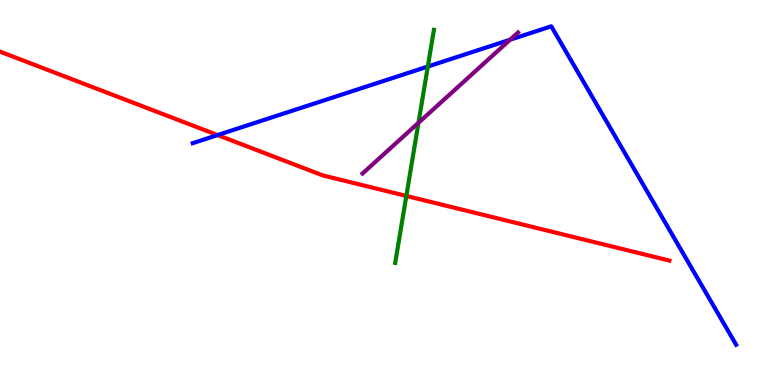[{'lines': ['blue', 'red'], 'intersections': [{'x': 2.81, 'y': 6.49}]}, {'lines': ['green', 'red'], 'intersections': [{'x': 5.24, 'y': 4.91}]}, {'lines': ['purple', 'red'], 'intersections': []}, {'lines': ['blue', 'green'], 'intersections': [{'x': 5.52, 'y': 8.27}]}, {'lines': ['blue', 'purple'], 'intersections': [{'x': 6.58, 'y': 8.97}]}, {'lines': ['green', 'purple'], 'intersections': [{'x': 5.4, 'y': 6.81}]}]